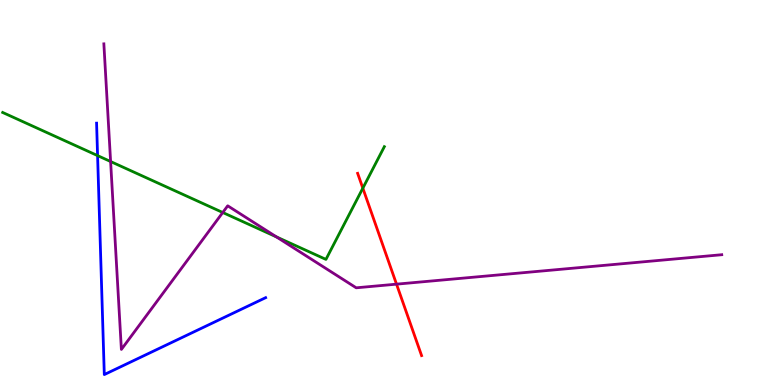[{'lines': ['blue', 'red'], 'intersections': []}, {'lines': ['green', 'red'], 'intersections': [{'x': 4.68, 'y': 5.11}]}, {'lines': ['purple', 'red'], 'intersections': [{'x': 5.12, 'y': 2.62}]}, {'lines': ['blue', 'green'], 'intersections': [{'x': 1.26, 'y': 5.96}]}, {'lines': ['blue', 'purple'], 'intersections': []}, {'lines': ['green', 'purple'], 'intersections': [{'x': 1.43, 'y': 5.8}, {'x': 2.87, 'y': 4.48}, {'x': 3.57, 'y': 3.85}]}]